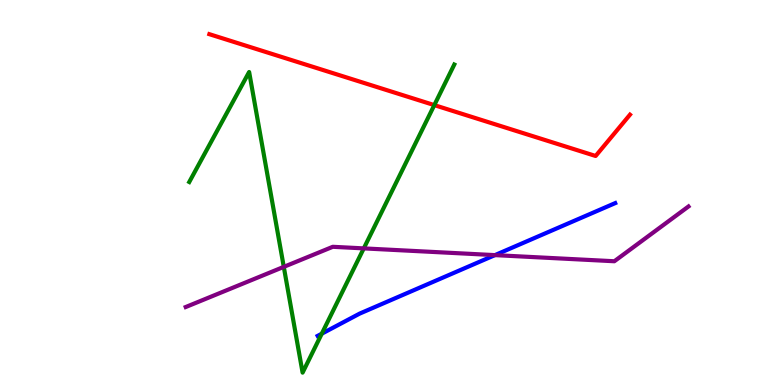[{'lines': ['blue', 'red'], 'intersections': []}, {'lines': ['green', 'red'], 'intersections': [{'x': 5.6, 'y': 7.27}]}, {'lines': ['purple', 'red'], 'intersections': []}, {'lines': ['blue', 'green'], 'intersections': [{'x': 4.15, 'y': 1.33}]}, {'lines': ['blue', 'purple'], 'intersections': [{'x': 6.39, 'y': 3.37}]}, {'lines': ['green', 'purple'], 'intersections': [{'x': 3.66, 'y': 3.07}, {'x': 4.69, 'y': 3.55}]}]